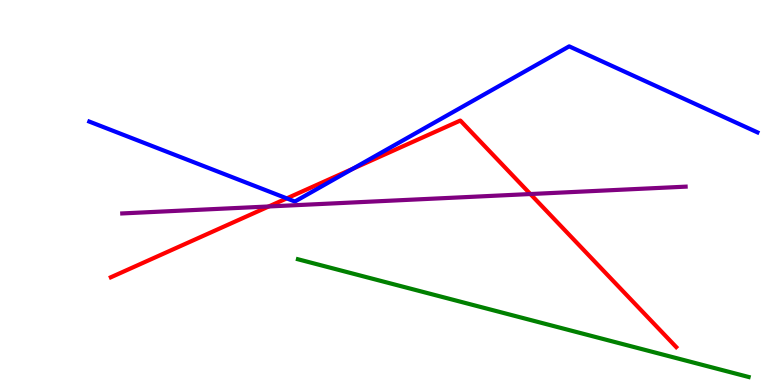[{'lines': ['blue', 'red'], 'intersections': [{'x': 3.7, 'y': 4.85}, {'x': 4.55, 'y': 5.62}]}, {'lines': ['green', 'red'], 'intersections': []}, {'lines': ['purple', 'red'], 'intersections': [{'x': 3.47, 'y': 4.64}, {'x': 6.84, 'y': 4.96}]}, {'lines': ['blue', 'green'], 'intersections': []}, {'lines': ['blue', 'purple'], 'intersections': []}, {'lines': ['green', 'purple'], 'intersections': []}]